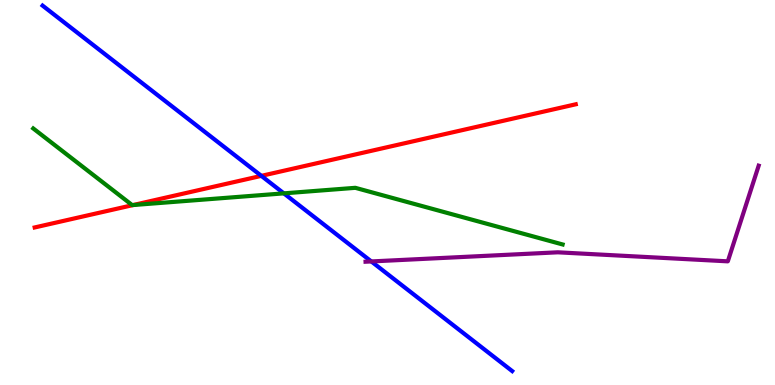[{'lines': ['blue', 'red'], 'intersections': [{'x': 3.37, 'y': 5.43}]}, {'lines': ['green', 'red'], 'intersections': [{'x': 1.72, 'y': 4.67}]}, {'lines': ['purple', 'red'], 'intersections': []}, {'lines': ['blue', 'green'], 'intersections': [{'x': 3.66, 'y': 4.98}]}, {'lines': ['blue', 'purple'], 'intersections': [{'x': 4.79, 'y': 3.21}]}, {'lines': ['green', 'purple'], 'intersections': []}]